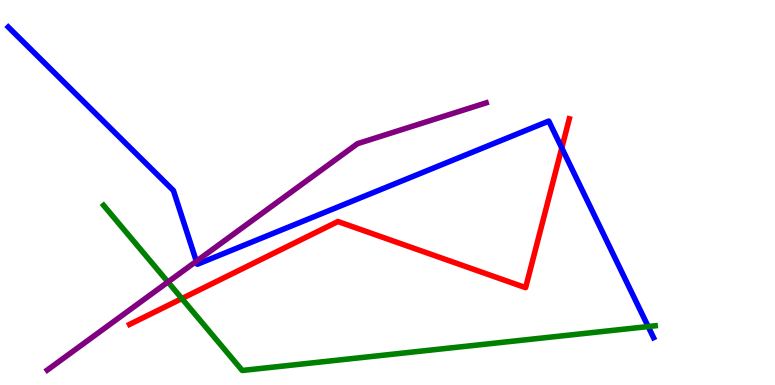[{'lines': ['blue', 'red'], 'intersections': [{'x': 7.25, 'y': 6.16}]}, {'lines': ['green', 'red'], 'intersections': [{'x': 2.35, 'y': 2.24}]}, {'lines': ['purple', 'red'], 'intersections': []}, {'lines': ['blue', 'green'], 'intersections': [{'x': 8.36, 'y': 1.52}]}, {'lines': ['blue', 'purple'], 'intersections': [{'x': 2.53, 'y': 3.21}]}, {'lines': ['green', 'purple'], 'intersections': [{'x': 2.17, 'y': 2.68}]}]